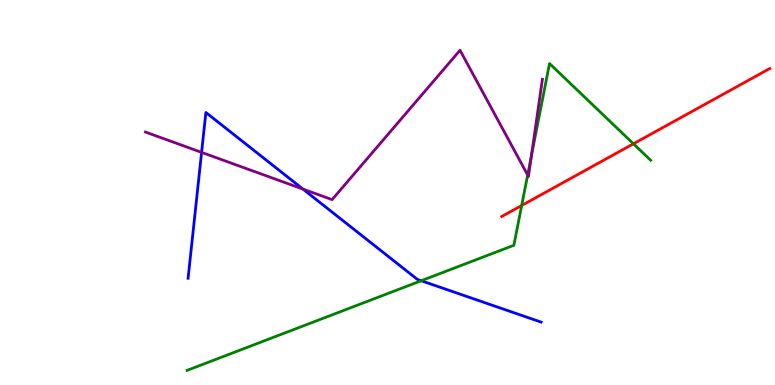[{'lines': ['blue', 'red'], 'intersections': []}, {'lines': ['green', 'red'], 'intersections': [{'x': 6.73, 'y': 4.66}, {'x': 8.17, 'y': 6.27}]}, {'lines': ['purple', 'red'], 'intersections': []}, {'lines': ['blue', 'green'], 'intersections': [{'x': 5.44, 'y': 2.71}]}, {'lines': ['blue', 'purple'], 'intersections': [{'x': 2.6, 'y': 6.04}, {'x': 3.91, 'y': 5.09}]}, {'lines': ['green', 'purple'], 'intersections': [{'x': 6.81, 'y': 5.46}, {'x': 6.86, 'y': 5.94}]}]